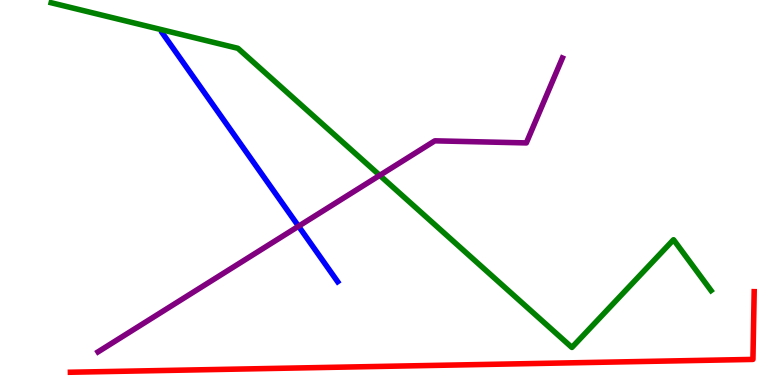[{'lines': ['blue', 'red'], 'intersections': []}, {'lines': ['green', 'red'], 'intersections': []}, {'lines': ['purple', 'red'], 'intersections': []}, {'lines': ['blue', 'green'], 'intersections': []}, {'lines': ['blue', 'purple'], 'intersections': [{'x': 3.85, 'y': 4.12}]}, {'lines': ['green', 'purple'], 'intersections': [{'x': 4.9, 'y': 5.45}]}]